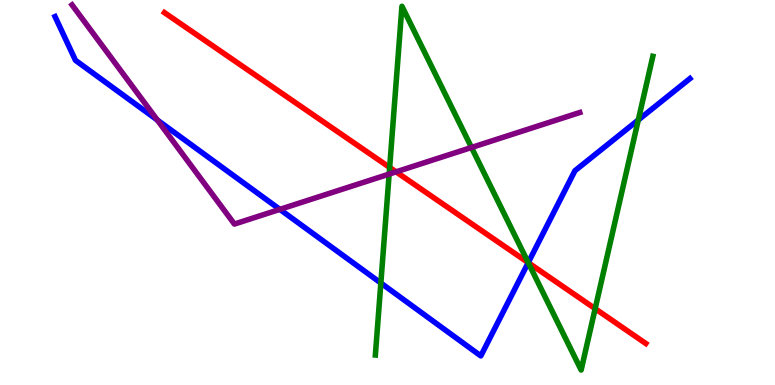[{'lines': ['blue', 'red'], 'intersections': [{'x': 6.82, 'y': 3.18}]}, {'lines': ['green', 'red'], 'intersections': [{'x': 5.03, 'y': 5.65}, {'x': 6.82, 'y': 3.18}, {'x': 7.68, 'y': 1.98}]}, {'lines': ['purple', 'red'], 'intersections': [{'x': 5.11, 'y': 5.54}]}, {'lines': ['blue', 'green'], 'intersections': [{'x': 4.91, 'y': 2.65}, {'x': 6.82, 'y': 3.18}, {'x': 8.24, 'y': 6.88}]}, {'lines': ['blue', 'purple'], 'intersections': [{'x': 2.03, 'y': 6.88}, {'x': 3.61, 'y': 4.56}]}, {'lines': ['green', 'purple'], 'intersections': [{'x': 5.02, 'y': 5.48}, {'x': 6.08, 'y': 6.17}]}]